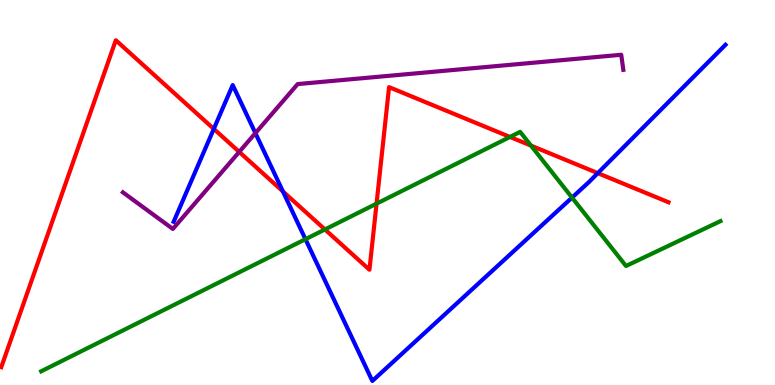[{'lines': ['blue', 'red'], 'intersections': [{'x': 2.76, 'y': 6.65}, {'x': 3.65, 'y': 5.03}, {'x': 7.71, 'y': 5.5}]}, {'lines': ['green', 'red'], 'intersections': [{'x': 4.19, 'y': 4.04}, {'x': 4.86, 'y': 4.71}, {'x': 6.58, 'y': 6.44}, {'x': 6.85, 'y': 6.22}]}, {'lines': ['purple', 'red'], 'intersections': [{'x': 3.09, 'y': 6.05}]}, {'lines': ['blue', 'green'], 'intersections': [{'x': 3.94, 'y': 3.79}, {'x': 7.38, 'y': 4.87}]}, {'lines': ['blue', 'purple'], 'intersections': [{'x': 3.3, 'y': 6.54}]}, {'lines': ['green', 'purple'], 'intersections': []}]